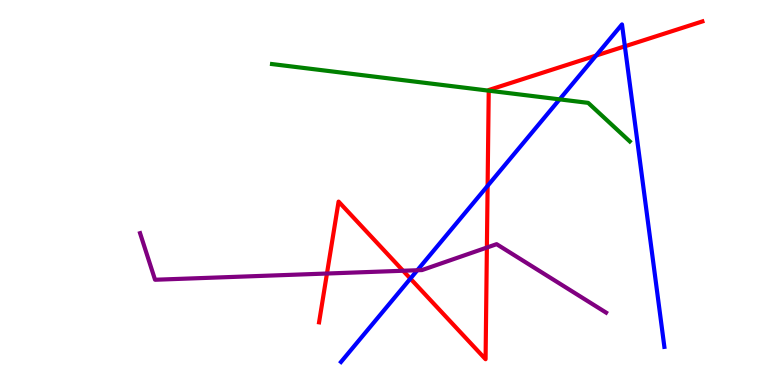[{'lines': ['blue', 'red'], 'intersections': [{'x': 5.3, 'y': 2.76}, {'x': 6.29, 'y': 5.17}, {'x': 7.69, 'y': 8.56}, {'x': 8.06, 'y': 8.8}]}, {'lines': ['green', 'red'], 'intersections': [{'x': 6.31, 'y': 7.65}]}, {'lines': ['purple', 'red'], 'intersections': [{'x': 4.22, 'y': 2.9}, {'x': 5.2, 'y': 2.97}, {'x': 6.28, 'y': 3.57}]}, {'lines': ['blue', 'green'], 'intersections': [{'x': 7.22, 'y': 7.42}]}, {'lines': ['blue', 'purple'], 'intersections': [{'x': 5.39, 'y': 2.98}]}, {'lines': ['green', 'purple'], 'intersections': []}]